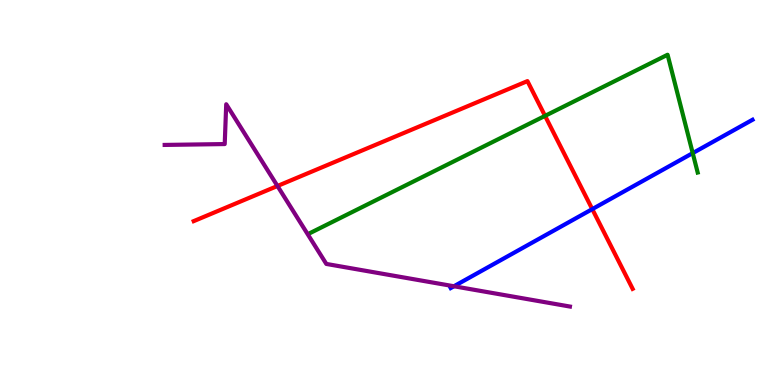[{'lines': ['blue', 'red'], 'intersections': [{'x': 7.64, 'y': 4.57}]}, {'lines': ['green', 'red'], 'intersections': [{'x': 7.03, 'y': 6.99}]}, {'lines': ['purple', 'red'], 'intersections': [{'x': 3.58, 'y': 5.17}]}, {'lines': ['blue', 'green'], 'intersections': [{'x': 8.94, 'y': 6.02}]}, {'lines': ['blue', 'purple'], 'intersections': [{'x': 5.86, 'y': 2.56}]}, {'lines': ['green', 'purple'], 'intersections': []}]